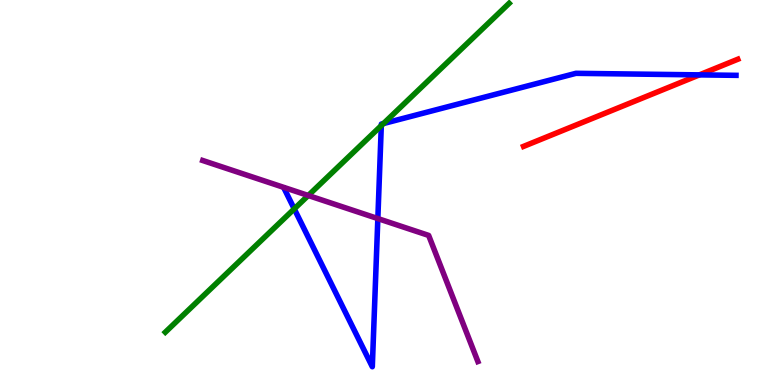[{'lines': ['blue', 'red'], 'intersections': [{'x': 9.02, 'y': 8.06}]}, {'lines': ['green', 'red'], 'intersections': []}, {'lines': ['purple', 'red'], 'intersections': []}, {'lines': ['blue', 'green'], 'intersections': [{'x': 3.8, 'y': 4.57}, {'x': 4.92, 'y': 6.74}, {'x': 4.95, 'y': 6.79}]}, {'lines': ['blue', 'purple'], 'intersections': [{'x': 4.88, 'y': 4.32}]}, {'lines': ['green', 'purple'], 'intersections': [{'x': 3.98, 'y': 4.92}]}]